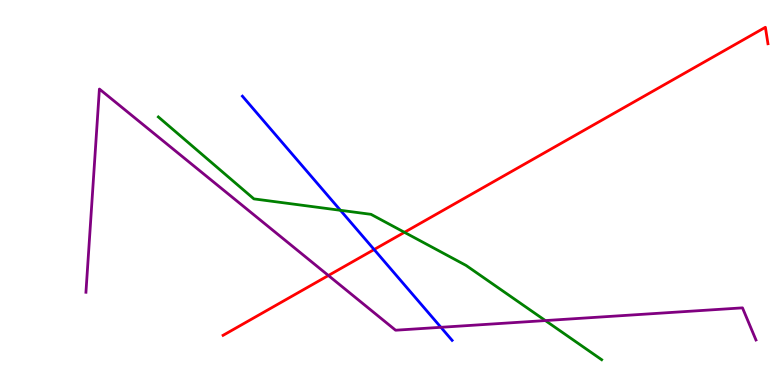[{'lines': ['blue', 'red'], 'intersections': [{'x': 4.83, 'y': 3.52}]}, {'lines': ['green', 'red'], 'intersections': [{'x': 5.22, 'y': 3.97}]}, {'lines': ['purple', 'red'], 'intersections': [{'x': 4.24, 'y': 2.84}]}, {'lines': ['blue', 'green'], 'intersections': [{'x': 4.39, 'y': 4.54}]}, {'lines': ['blue', 'purple'], 'intersections': [{'x': 5.69, 'y': 1.5}]}, {'lines': ['green', 'purple'], 'intersections': [{'x': 7.04, 'y': 1.67}]}]